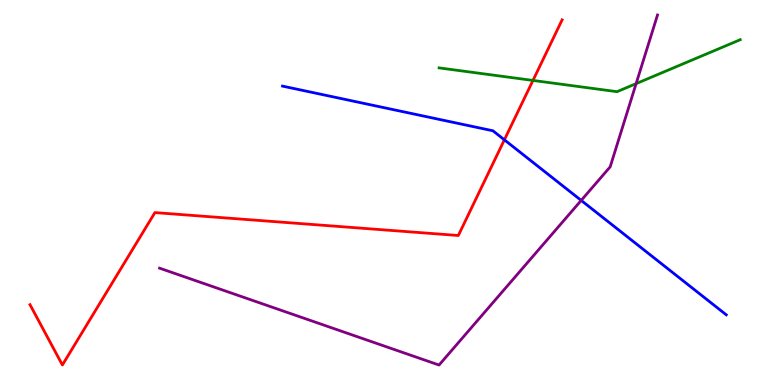[{'lines': ['blue', 'red'], 'intersections': [{'x': 6.51, 'y': 6.37}]}, {'lines': ['green', 'red'], 'intersections': [{'x': 6.88, 'y': 7.91}]}, {'lines': ['purple', 'red'], 'intersections': []}, {'lines': ['blue', 'green'], 'intersections': []}, {'lines': ['blue', 'purple'], 'intersections': [{'x': 7.5, 'y': 4.79}]}, {'lines': ['green', 'purple'], 'intersections': [{'x': 8.21, 'y': 7.83}]}]